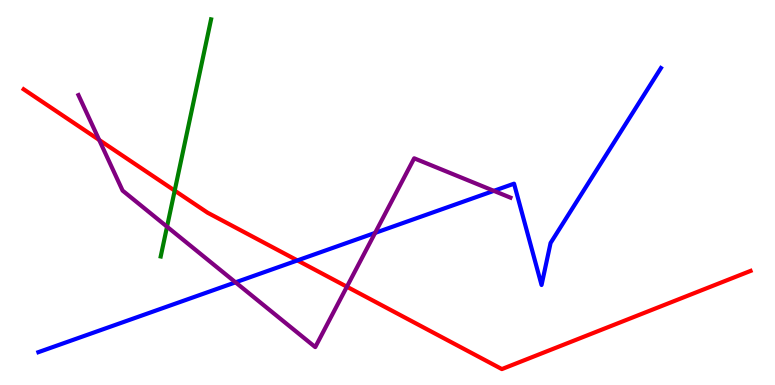[{'lines': ['blue', 'red'], 'intersections': [{'x': 3.84, 'y': 3.24}]}, {'lines': ['green', 'red'], 'intersections': [{'x': 2.25, 'y': 5.05}]}, {'lines': ['purple', 'red'], 'intersections': [{'x': 1.28, 'y': 6.36}, {'x': 4.48, 'y': 2.55}]}, {'lines': ['blue', 'green'], 'intersections': []}, {'lines': ['blue', 'purple'], 'intersections': [{'x': 3.04, 'y': 2.67}, {'x': 4.84, 'y': 3.95}, {'x': 6.37, 'y': 5.04}]}, {'lines': ['green', 'purple'], 'intersections': [{'x': 2.16, 'y': 4.11}]}]